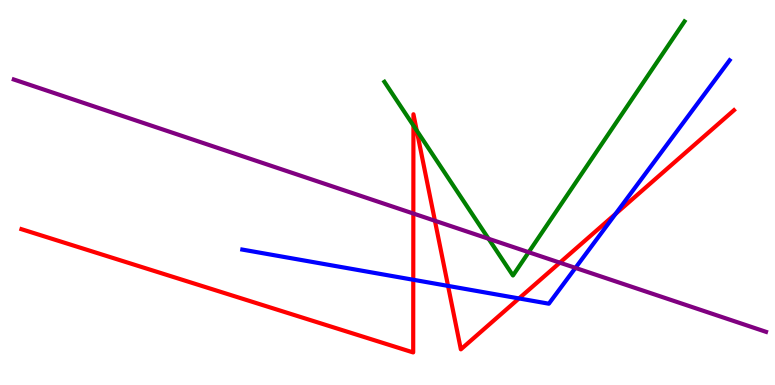[{'lines': ['blue', 'red'], 'intersections': [{'x': 5.33, 'y': 2.73}, {'x': 5.78, 'y': 2.57}, {'x': 6.7, 'y': 2.25}, {'x': 7.94, 'y': 4.44}]}, {'lines': ['green', 'red'], 'intersections': [{'x': 5.33, 'y': 6.74}, {'x': 5.38, 'y': 6.61}]}, {'lines': ['purple', 'red'], 'intersections': [{'x': 5.33, 'y': 4.45}, {'x': 5.61, 'y': 4.27}, {'x': 7.22, 'y': 3.18}]}, {'lines': ['blue', 'green'], 'intersections': []}, {'lines': ['blue', 'purple'], 'intersections': [{'x': 7.42, 'y': 3.04}]}, {'lines': ['green', 'purple'], 'intersections': [{'x': 6.3, 'y': 3.8}, {'x': 6.82, 'y': 3.45}]}]